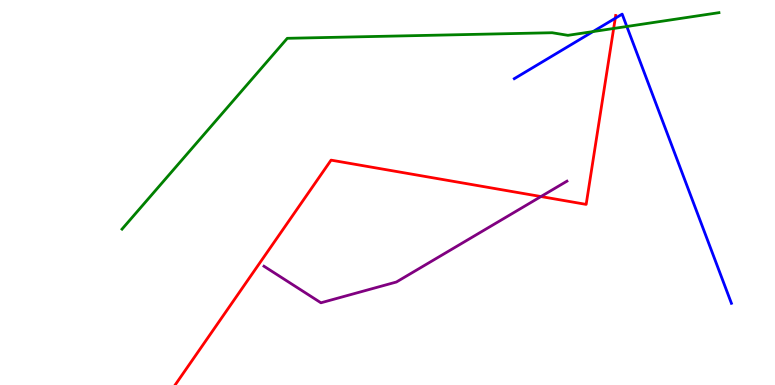[{'lines': ['blue', 'red'], 'intersections': [{'x': 7.94, 'y': 9.53}]}, {'lines': ['green', 'red'], 'intersections': [{'x': 7.92, 'y': 9.26}]}, {'lines': ['purple', 'red'], 'intersections': [{'x': 6.98, 'y': 4.89}]}, {'lines': ['blue', 'green'], 'intersections': [{'x': 7.65, 'y': 9.18}, {'x': 8.09, 'y': 9.31}]}, {'lines': ['blue', 'purple'], 'intersections': []}, {'lines': ['green', 'purple'], 'intersections': []}]